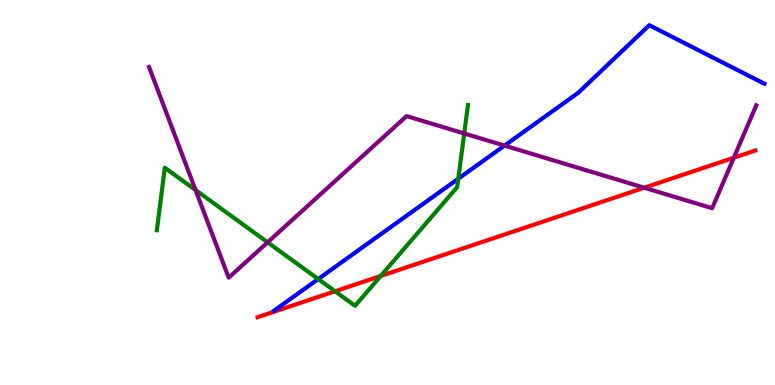[{'lines': ['blue', 'red'], 'intersections': []}, {'lines': ['green', 'red'], 'intersections': [{'x': 4.32, 'y': 2.43}, {'x': 4.91, 'y': 2.83}]}, {'lines': ['purple', 'red'], 'intersections': [{'x': 8.31, 'y': 5.12}, {'x': 9.47, 'y': 5.9}]}, {'lines': ['blue', 'green'], 'intersections': [{'x': 4.11, 'y': 2.75}, {'x': 5.91, 'y': 5.36}]}, {'lines': ['blue', 'purple'], 'intersections': [{'x': 6.51, 'y': 6.22}]}, {'lines': ['green', 'purple'], 'intersections': [{'x': 2.52, 'y': 5.06}, {'x': 3.45, 'y': 3.71}, {'x': 5.99, 'y': 6.53}]}]